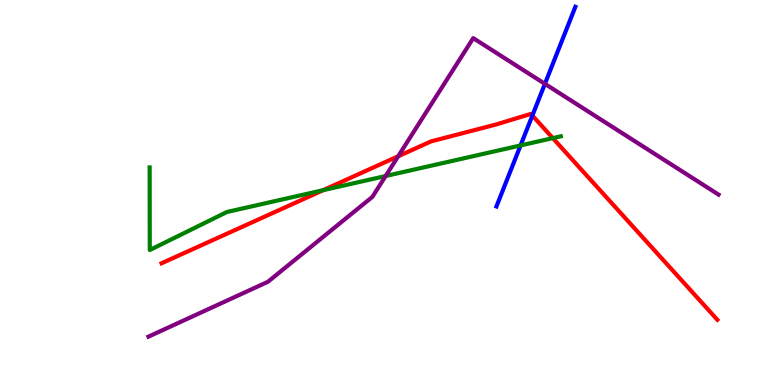[{'lines': ['blue', 'red'], 'intersections': [{'x': 6.87, 'y': 7.0}]}, {'lines': ['green', 'red'], 'intersections': [{'x': 4.17, 'y': 5.06}, {'x': 7.13, 'y': 6.41}]}, {'lines': ['purple', 'red'], 'intersections': [{'x': 5.14, 'y': 5.94}]}, {'lines': ['blue', 'green'], 'intersections': [{'x': 6.72, 'y': 6.22}]}, {'lines': ['blue', 'purple'], 'intersections': [{'x': 7.03, 'y': 7.82}]}, {'lines': ['green', 'purple'], 'intersections': [{'x': 4.98, 'y': 5.43}]}]